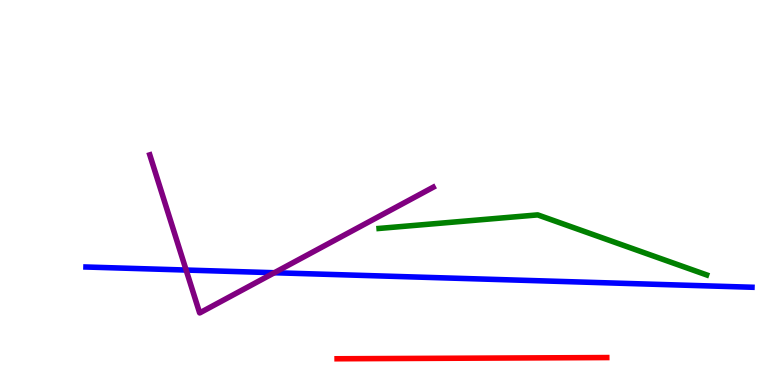[{'lines': ['blue', 'red'], 'intersections': []}, {'lines': ['green', 'red'], 'intersections': []}, {'lines': ['purple', 'red'], 'intersections': []}, {'lines': ['blue', 'green'], 'intersections': []}, {'lines': ['blue', 'purple'], 'intersections': [{'x': 2.4, 'y': 2.99}, {'x': 3.54, 'y': 2.92}]}, {'lines': ['green', 'purple'], 'intersections': []}]